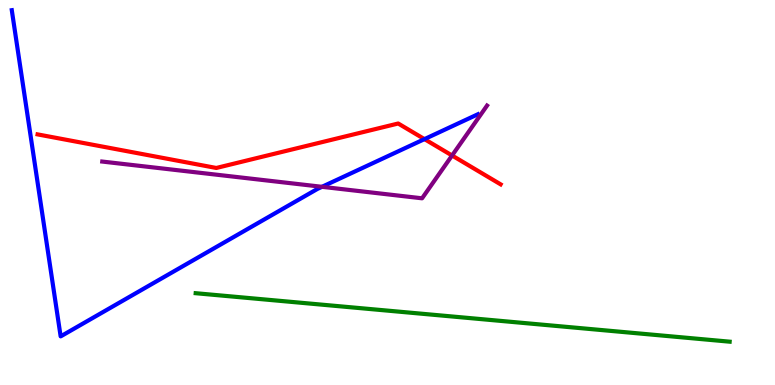[{'lines': ['blue', 'red'], 'intersections': [{'x': 5.48, 'y': 6.39}]}, {'lines': ['green', 'red'], 'intersections': []}, {'lines': ['purple', 'red'], 'intersections': [{'x': 5.83, 'y': 5.96}]}, {'lines': ['blue', 'green'], 'intersections': []}, {'lines': ['blue', 'purple'], 'intersections': [{'x': 4.15, 'y': 5.15}]}, {'lines': ['green', 'purple'], 'intersections': []}]